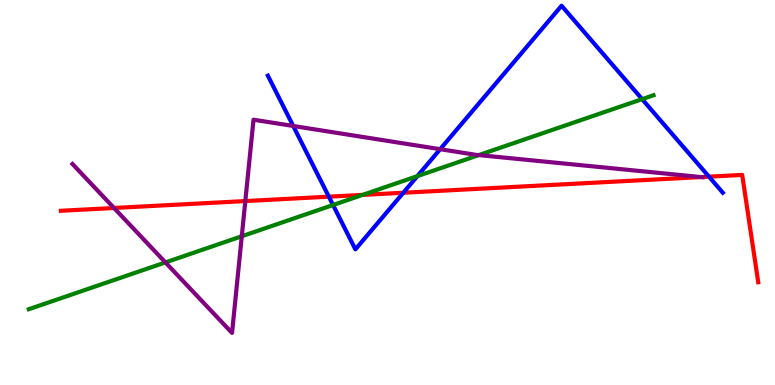[{'lines': ['blue', 'red'], 'intersections': [{'x': 4.24, 'y': 4.89}, {'x': 5.2, 'y': 4.99}, {'x': 9.15, 'y': 5.41}]}, {'lines': ['green', 'red'], 'intersections': [{'x': 4.68, 'y': 4.94}]}, {'lines': ['purple', 'red'], 'intersections': [{'x': 1.47, 'y': 4.6}, {'x': 3.17, 'y': 4.78}, {'x': 9.05, 'y': 5.4}]}, {'lines': ['blue', 'green'], 'intersections': [{'x': 4.3, 'y': 4.68}, {'x': 5.39, 'y': 5.43}, {'x': 8.29, 'y': 7.42}]}, {'lines': ['blue', 'purple'], 'intersections': [{'x': 3.78, 'y': 6.73}, {'x': 5.68, 'y': 6.12}]}, {'lines': ['green', 'purple'], 'intersections': [{'x': 2.13, 'y': 3.18}, {'x': 3.12, 'y': 3.86}, {'x': 6.18, 'y': 5.97}]}]